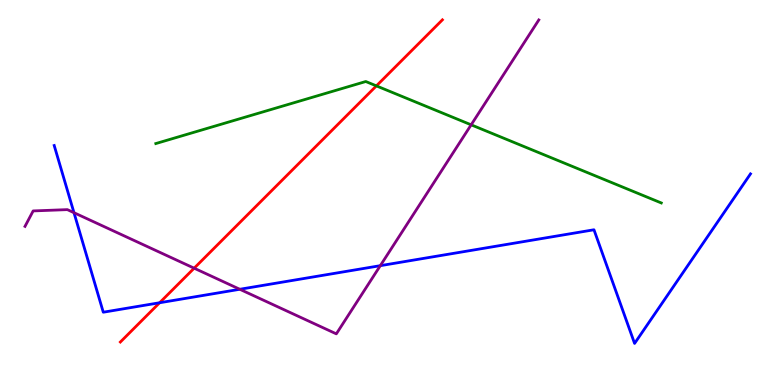[{'lines': ['blue', 'red'], 'intersections': [{'x': 2.06, 'y': 2.14}]}, {'lines': ['green', 'red'], 'intersections': [{'x': 4.86, 'y': 7.77}]}, {'lines': ['purple', 'red'], 'intersections': [{'x': 2.51, 'y': 3.03}]}, {'lines': ['blue', 'green'], 'intersections': []}, {'lines': ['blue', 'purple'], 'intersections': [{'x': 0.955, 'y': 4.48}, {'x': 3.09, 'y': 2.49}, {'x': 4.91, 'y': 3.1}]}, {'lines': ['green', 'purple'], 'intersections': [{'x': 6.08, 'y': 6.76}]}]